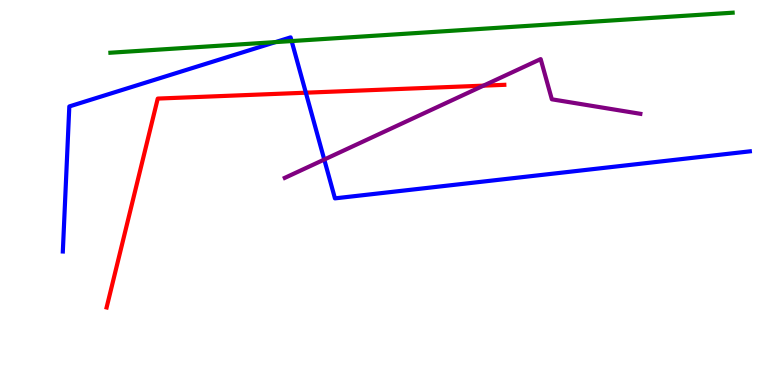[{'lines': ['blue', 'red'], 'intersections': [{'x': 3.95, 'y': 7.59}]}, {'lines': ['green', 'red'], 'intersections': []}, {'lines': ['purple', 'red'], 'intersections': [{'x': 6.24, 'y': 7.78}]}, {'lines': ['blue', 'green'], 'intersections': [{'x': 3.55, 'y': 8.91}, {'x': 3.76, 'y': 8.93}]}, {'lines': ['blue', 'purple'], 'intersections': [{'x': 4.18, 'y': 5.86}]}, {'lines': ['green', 'purple'], 'intersections': []}]